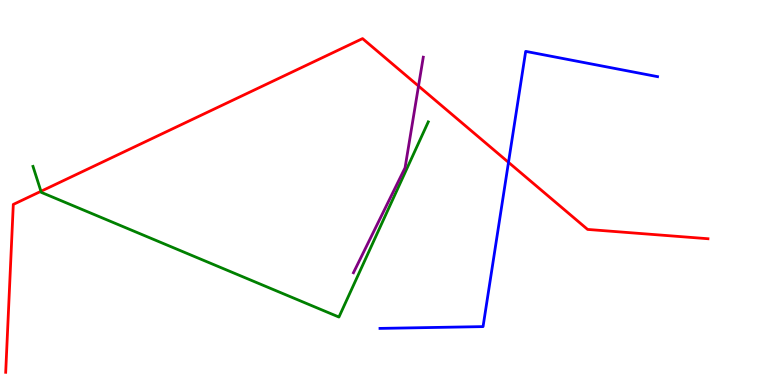[{'lines': ['blue', 'red'], 'intersections': [{'x': 6.56, 'y': 5.78}]}, {'lines': ['green', 'red'], 'intersections': [{'x': 0.528, 'y': 5.03}]}, {'lines': ['purple', 'red'], 'intersections': [{'x': 5.4, 'y': 7.77}]}, {'lines': ['blue', 'green'], 'intersections': []}, {'lines': ['blue', 'purple'], 'intersections': []}, {'lines': ['green', 'purple'], 'intersections': []}]